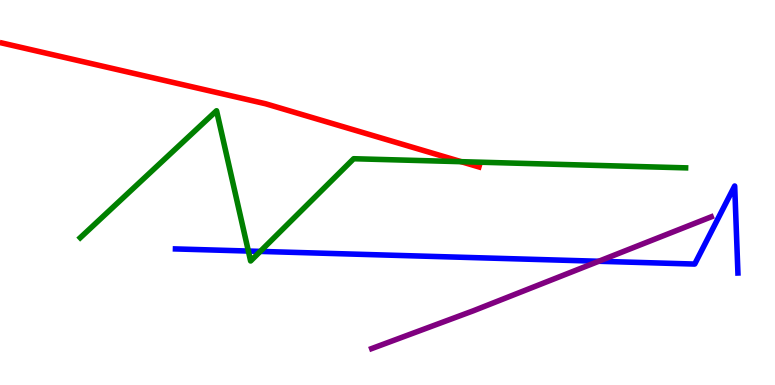[{'lines': ['blue', 'red'], 'intersections': []}, {'lines': ['green', 'red'], 'intersections': [{'x': 5.95, 'y': 5.8}]}, {'lines': ['purple', 'red'], 'intersections': []}, {'lines': ['blue', 'green'], 'intersections': [{'x': 3.2, 'y': 3.48}, {'x': 3.36, 'y': 3.47}]}, {'lines': ['blue', 'purple'], 'intersections': [{'x': 7.73, 'y': 3.21}]}, {'lines': ['green', 'purple'], 'intersections': []}]